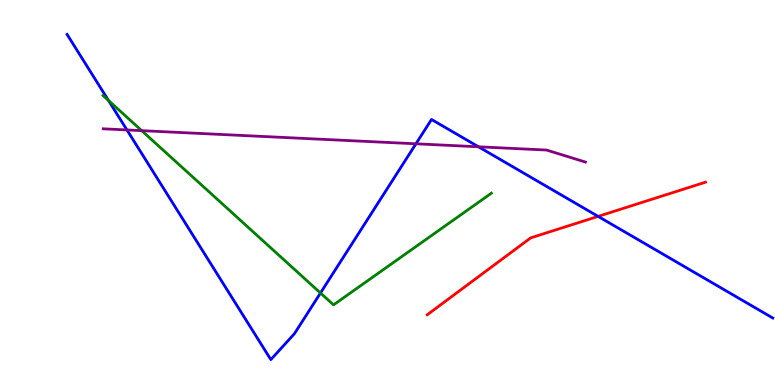[{'lines': ['blue', 'red'], 'intersections': [{'x': 7.72, 'y': 4.38}]}, {'lines': ['green', 'red'], 'intersections': []}, {'lines': ['purple', 'red'], 'intersections': []}, {'lines': ['blue', 'green'], 'intersections': [{'x': 1.4, 'y': 7.39}, {'x': 4.14, 'y': 2.39}]}, {'lines': ['blue', 'purple'], 'intersections': [{'x': 1.64, 'y': 6.62}, {'x': 5.37, 'y': 6.27}, {'x': 6.17, 'y': 6.19}]}, {'lines': ['green', 'purple'], 'intersections': [{'x': 1.83, 'y': 6.61}]}]